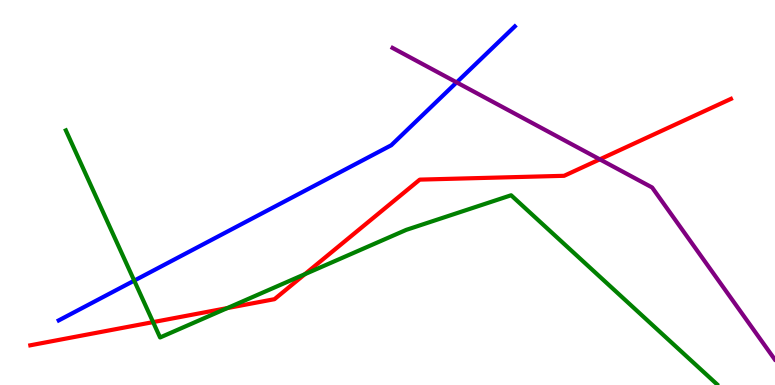[{'lines': ['blue', 'red'], 'intersections': []}, {'lines': ['green', 'red'], 'intersections': [{'x': 1.98, 'y': 1.63}, {'x': 2.93, 'y': 2.0}, {'x': 3.93, 'y': 2.88}]}, {'lines': ['purple', 'red'], 'intersections': [{'x': 7.74, 'y': 5.86}]}, {'lines': ['blue', 'green'], 'intersections': [{'x': 1.73, 'y': 2.71}]}, {'lines': ['blue', 'purple'], 'intersections': [{'x': 5.89, 'y': 7.86}]}, {'lines': ['green', 'purple'], 'intersections': []}]